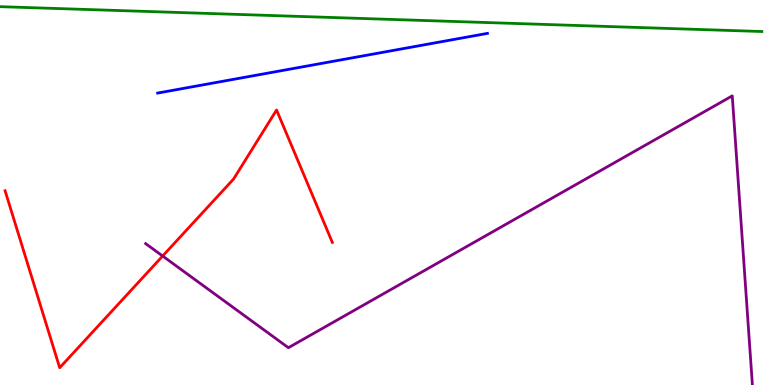[{'lines': ['blue', 'red'], 'intersections': []}, {'lines': ['green', 'red'], 'intersections': []}, {'lines': ['purple', 'red'], 'intersections': [{'x': 2.1, 'y': 3.35}]}, {'lines': ['blue', 'green'], 'intersections': []}, {'lines': ['blue', 'purple'], 'intersections': []}, {'lines': ['green', 'purple'], 'intersections': []}]